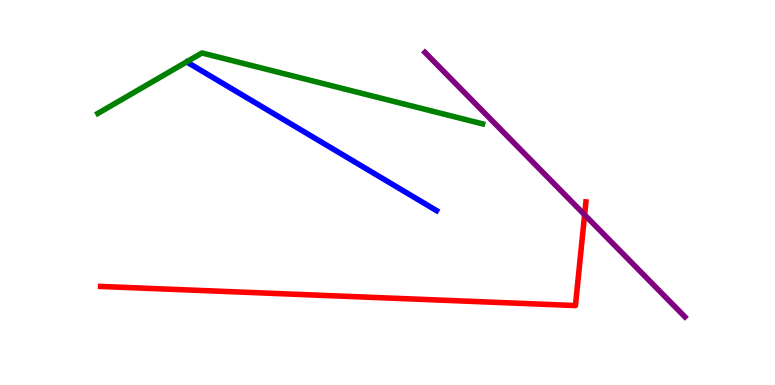[{'lines': ['blue', 'red'], 'intersections': []}, {'lines': ['green', 'red'], 'intersections': []}, {'lines': ['purple', 'red'], 'intersections': [{'x': 7.54, 'y': 4.42}]}, {'lines': ['blue', 'green'], 'intersections': []}, {'lines': ['blue', 'purple'], 'intersections': []}, {'lines': ['green', 'purple'], 'intersections': []}]